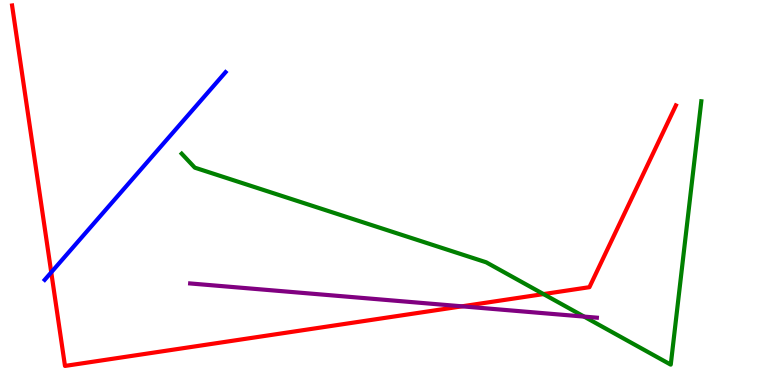[{'lines': ['blue', 'red'], 'intersections': [{'x': 0.661, 'y': 2.93}]}, {'lines': ['green', 'red'], 'intersections': [{'x': 7.01, 'y': 2.36}]}, {'lines': ['purple', 'red'], 'intersections': [{'x': 5.96, 'y': 2.04}]}, {'lines': ['blue', 'green'], 'intersections': []}, {'lines': ['blue', 'purple'], 'intersections': []}, {'lines': ['green', 'purple'], 'intersections': [{'x': 7.54, 'y': 1.78}]}]